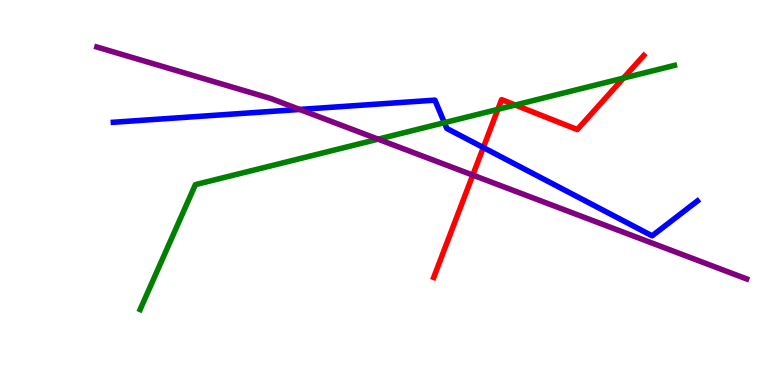[{'lines': ['blue', 'red'], 'intersections': [{'x': 6.24, 'y': 6.17}]}, {'lines': ['green', 'red'], 'intersections': [{'x': 6.42, 'y': 7.16}, {'x': 6.65, 'y': 7.27}, {'x': 8.04, 'y': 7.97}]}, {'lines': ['purple', 'red'], 'intersections': [{'x': 6.1, 'y': 5.45}]}, {'lines': ['blue', 'green'], 'intersections': [{'x': 5.73, 'y': 6.81}]}, {'lines': ['blue', 'purple'], 'intersections': [{'x': 3.87, 'y': 7.16}]}, {'lines': ['green', 'purple'], 'intersections': [{'x': 4.88, 'y': 6.39}]}]